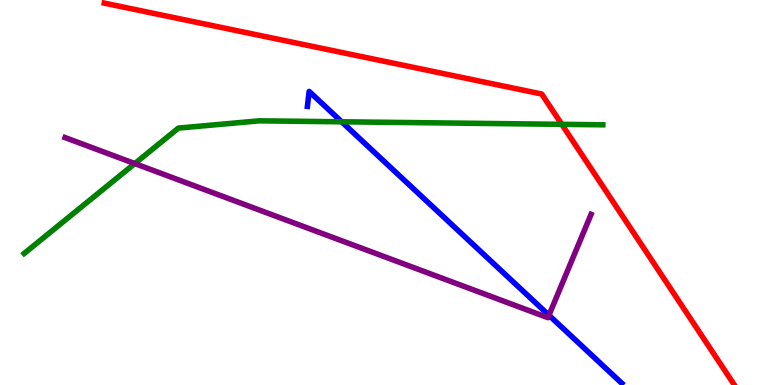[{'lines': ['blue', 'red'], 'intersections': []}, {'lines': ['green', 'red'], 'intersections': [{'x': 7.25, 'y': 6.77}]}, {'lines': ['purple', 'red'], 'intersections': []}, {'lines': ['blue', 'green'], 'intersections': [{'x': 4.41, 'y': 6.84}]}, {'lines': ['blue', 'purple'], 'intersections': [{'x': 7.08, 'y': 1.81}]}, {'lines': ['green', 'purple'], 'intersections': [{'x': 1.74, 'y': 5.75}]}]